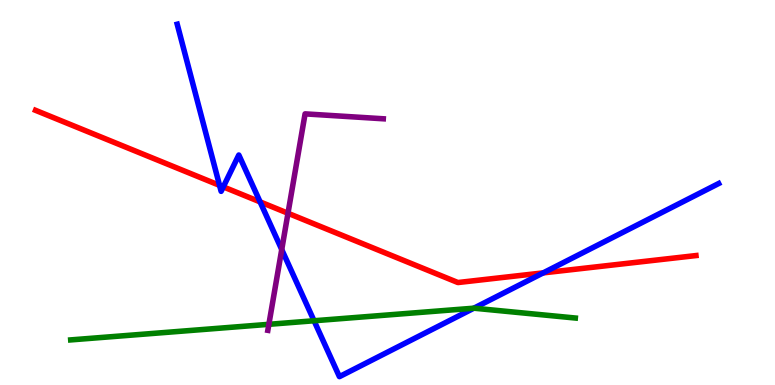[{'lines': ['blue', 'red'], 'intersections': [{'x': 2.83, 'y': 5.19}, {'x': 2.88, 'y': 5.15}, {'x': 3.36, 'y': 4.76}, {'x': 7.01, 'y': 2.91}]}, {'lines': ['green', 'red'], 'intersections': []}, {'lines': ['purple', 'red'], 'intersections': [{'x': 3.72, 'y': 4.46}]}, {'lines': ['blue', 'green'], 'intersections': [{'x': 4.05, 'y': 1.67}, {'x': 6.11, 'y': 2.0}]}, {'lines': ['blue', 'purple'], 'intersections': [{'x': 3.64, 'y': 3.52}]}, {'lines': ['green', 'purple'], 'intersections': [{'x': 3.47, 'y': 1.58}]}]